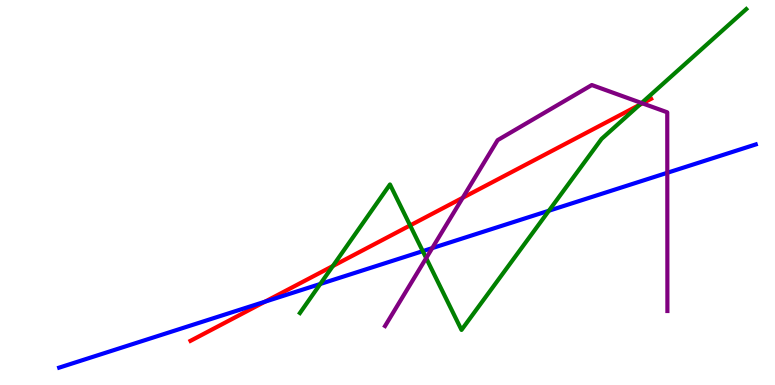[{'lines': ['blue', 'red'], 'intersections': [{'x': 3.42, 'y': 2.16}]}, {'lines': ['green', 'red'], 'intersections': [{'x': 4.29, 'y': 3.09}, {'x': 5.29, 'y': 4.14}, {'x': 8.25, 'y': 7.28}]}, {'lines': ['purple', 'red'], 'intersections': [{'x': 5.97, 'y': 4.86}, {'x': 8.29, 'y': 7.32}]}, {'lines': ['blue', 'green'], 'intersections': [{'x': 4.13, 'y': 2.62}, {'x': 5.45, 'y': 3.48}, {'x': 7.08, 'y': 4.53}]}, {'lines': ['blue', 'purple'], 'intersections': [{'x': 5.58, 'y': 3.56}, {'x': 8.61, 'y': 5.51}]}, {'lines': ['green', 'purple'], 'intersections': [{'x': 5.5, 'y': 3.3}, {'x': 8.28, 'y': 7.32}]}]